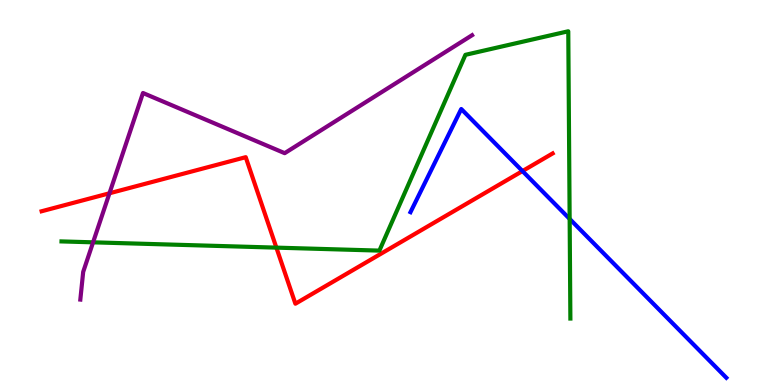[{'lines': ['blue', 'red'], 'intersections': [{'x': 6.74, 'y': 5.56}]}, {'lines': ['green', 'red'], 'intersections': [{'x': 3.57, 'y': 3.57}]}, {'lines': ['purple', 'red'], 'intersections': [{'x': 1.41, 'y': 4.98}]}, {'lines': ['blue', 'green'], 'intersections': [{'x': 7.35, 'y': 4.31}]}, {'lines': ['blue', 'purple'], 'intersections': []}, {'lines': ['green', 'purple'], 'intersections': [{'x': 1.2, 'y': 3.71}]}]